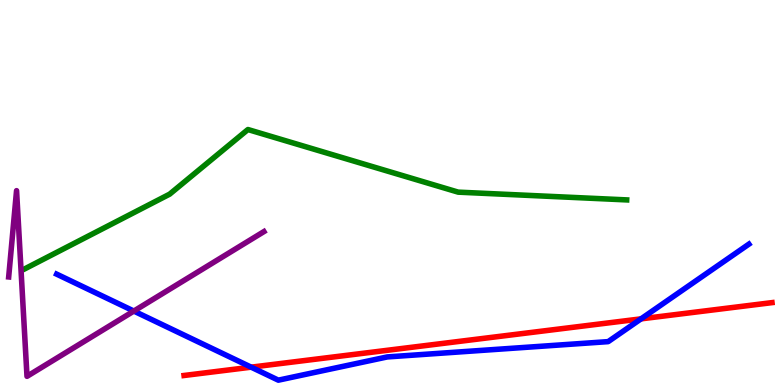[{'lines': ['blue', 'red'], 'intersections': [{'x': 3.24, 'y': 0.463}, {'x': 8.27, 'y': 1.72}]}, {'lines': ['green', 'red'], 'intersections': []}, {'lines': ['purple', 'red'], 'intersections': []}, {'lines': ['blue', 'green'], 'intersections': []}, {'lines': ['blue', 'purple'], 'intersections': [{'x': 1.73, 'y': 1.92}]}, {'lines': ['green', 'purple'], 'intersections': []}]